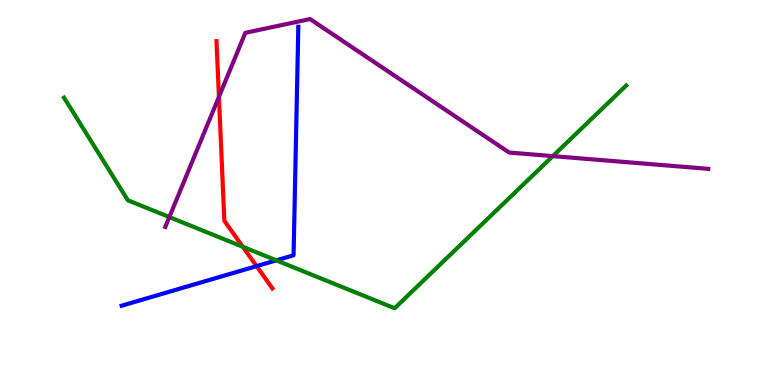[{'lines': ['blue', 'red'], 'intersections': [{'x': 3.31, 'y': 3.09}]}, {'lines': ['green', 'red'], 'intersections': [{'x': 3.13, 'y': 3.59}]}, {'lines': ['purple', 'red'], 'intersections': [{'x': 2.83, 'y': 7.48}]}, {'lines': ['blue', 'green'], 'intersections': [{'x': 3.57, 'y': 3.24}]}, {'lines': ['blue', 'purple'], 'intersections': []}, {'lines': ['green', 'purple'], 'intersections': [{'x': 2.19, 'y': 4.36}, {'x': 7.13, 'y': 5.94}]}]